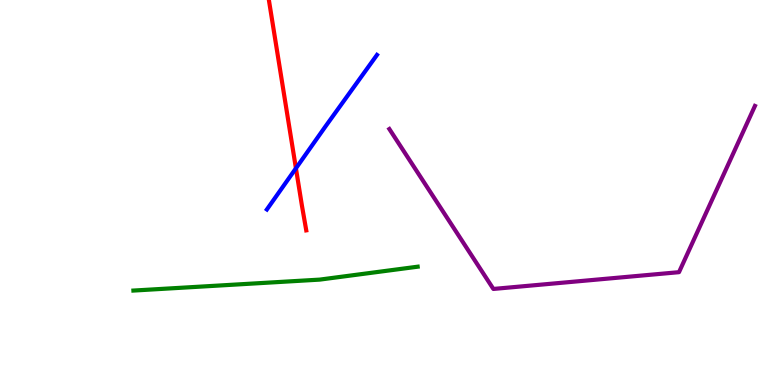[{'lines': ['blue', 'red'], 'intersections': [{'x': 3.82, 'y': 5.63}]}, {'lines': ['green', 'red'], 'intersections': []}, {'lines': ['purple', 'red'], 'intersections': []}, {'lines': ['blue', 'green'], 'intersections': []}, {'lines': ['blue', 'purple'], 'intersections': []}, {'lines': ['green', 'purple'], 'intersections': []}]